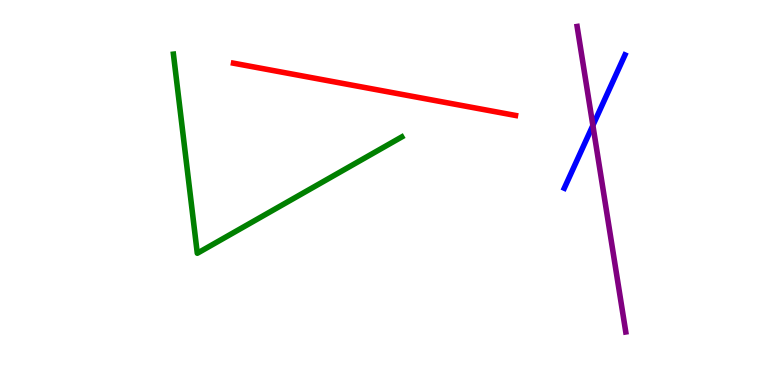[{'lines': ['blue', 'red'], 'intersections': []}, {'lines': ['green', 'red'], 'intersections': []}, {'lines': ['purple', 'red'], 'intersections': []}, {'lines': ['blue', 'green'], 'intersections': []}, {'lines': ['blue', 'purple'], 'intersections': [{'x': 7.65, 'y': 6.74}]}, {'lines': ['green', 'purple'], 'intersections': []}]